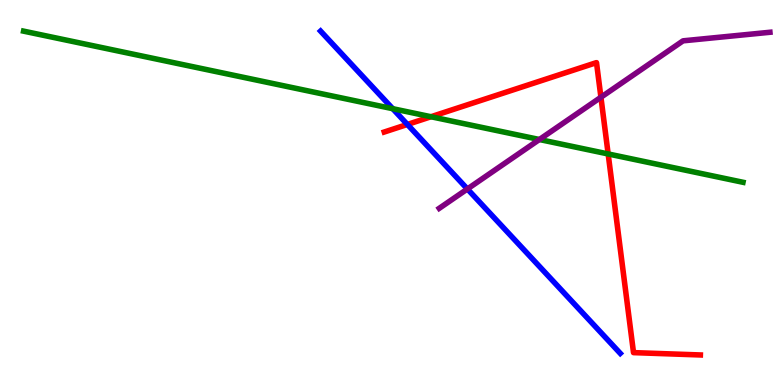[{'lines': ['blue', 'red'], 'intersections': [{'x': 5.26, 'y': 6.77}]}, {'lines': ['green', 'red'], 'intersections': [{'x': 5.56, 'y': 6.97}, {'x': 7.85, 'y': 6.0}]}, {'lines': ['purple', 'red'], 'intersections': [{'x': 7.75, 'y': 7.47}]}, {'lines': ['blue', 'green'], 'intersections': [{'x': 5.07, 'y': 7.18}]}, {'lines': ['blue', 'purple'], 'intersections': [{'x': 6.03, 'y': 5.09}]}, {'lines': ['green', 'purple'], 'intersections': [{'x': 6.96, 'y': 6.38}]}]